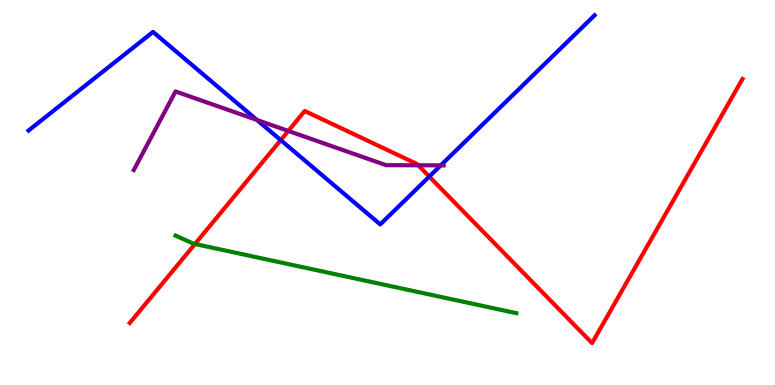[{'lines': ['blue', 'red'], 'intersections': [{'x': 3.62, 'y': 6.36}, {'x': 5.54, 'y': 5.41}]}, {'lines': ['green', 'red'], 'intersections': [{'x': 2.52, 'y': 3.66}]}, {'lines': ['purple', 'red'], 'intersections': [{'x': 3.72, 'y': 6.6}, {'x': 5.4, 'y': 5.71}]}, {'lines': ['blue', 'green'], 'intersections': []}, {'lines': ['blue', 'purple'], 'intersections': [{'x': 3.32, 'y': 6.88}, {'x': 5.69, 'y': 5.7}]}, {'lines': ['green', 'purple'], 'intersections': []}]